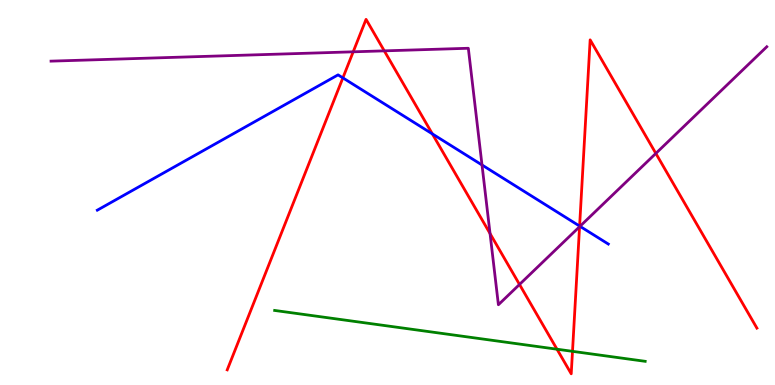[{'lines': ['blue', 'red'], 'intersections': [{'x': 4.42, 'y': 7.98}, {'x': 5.58, 'y': 6.52}, {'x': 7.48, 'y': 4.13}]}, {'lines': ['green', 'red'], 'intersections': [{'x': 7.19, 'y': 0.93}, {'x': 7.39, 'y': 0.874}]}, {'lines': ['purple', 'red'], 'intersections': [{'x': 4.56, 'y': 8.65}, {'x': 4.96, 'y': 8.68}, {'x': 6.32, 'y': 3.93}, {'x': 6.7, 'y': 2.61}, {'x': 7.48, 'y': 4.11}, {'x': 8.46, 'y': 6.02}]}, {'lines': ['blue', 'green'], 'intersections': []}, {'lines': ['blue', 'purple'], 'intersections': [{'x': 6.22, 'y': 5.71}, {'x': 7.48, 'y': 4.12}]}, {'lines': ['green', 'purple'], 'intersections': []}]